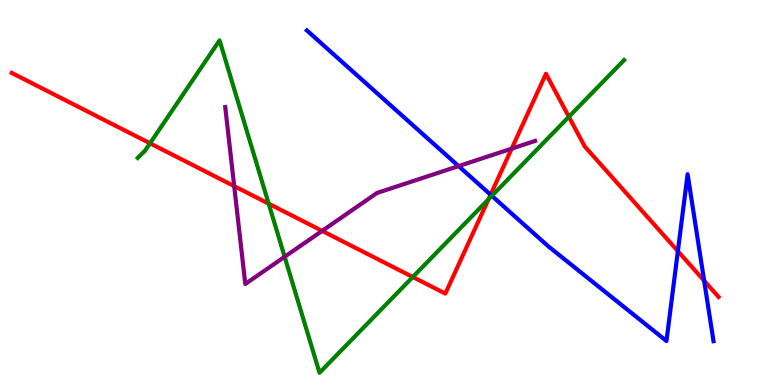[{'lines': ['blue', 'red'], 'intersections': [{'x': 6.33, 'y': 4.94}, {'x': 8.75, 'y': 3.48}, {'x': 9.09, 'y': 2.71}]}, {'lines': ['green', 'red'], 'intersections': [{'x': 1.94, 'y': 6.28}, {'x': 3.47, 'y': 4.71}, {'x': 5.33, 'y': 2.81}, {'x': 6.3, 'y': 4.82}, {'x': 7.34, 'y': 6.97}]}, {'lines': ['purple', 'red'], 'intersections': [{'x': 3.02, 'y': 5.17}, {'x': 4.16, 'y': 4.0}, {'x': 6.6, 'y': 6.14}]}, {'lines': ['blue', 'green'], 'intersections': [{'x': 6.35, 'y': 4.91}]}, {'lines': ['blue', 'purple'], 'intersections': [{'x': 5.92, 'y': 5.69}]}, {'lines': ['green', 'purple'], 'intersections': [{'x': 3.67, 'y': 3.33}]}]